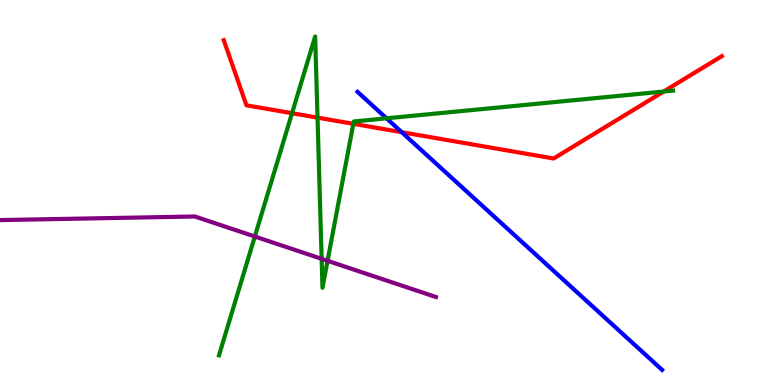[{'lines': ['blue', 'red'], 'intersections': [{'x': 5.18, 'y': 6.57}]}, {'lines': ['green', 'red'], 'intersections': [{'x': 3.77, 'y': 7.06}, {'x': 4.1, 'y': 6.94}, {'x': 4.56, 'y': 6.78}, {'x': 8.56, 'y': 7.62}]}, {'lines': ['purple', 'red'], 'intersections': []}, {'lines': ['blue', 'green'], 'intersections': [{'x': 4.99, 'y': 6.93}]}, {'lines': ['blue', 'purple'], 'intersections': []}, {'lines': ['green', 'purple'], 'intersections': [{'x': 3.29, 'y': 3.86}, {'x': 4.15, 'y': 3.28}, {'x': 4.23, 'y': 3.23}]}]